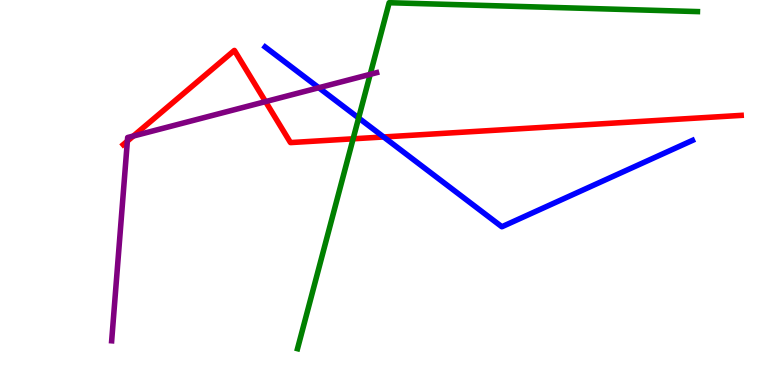[{'lines': ['blue', 'red'], 'intersections': [{'x': 4.95, 'y': 6.44}]}, {'lines': ['green', 'red'], 'intersections': [{'x': 4.56, 'y': 6.39}]}, {'lines': ['purple', 'red'], 'intersections': [{'x': 1.64, 'y': 6.33}, {'x': 1.72, 'y': 6.47}, {'x': 3.43, 'y': 7.36}]}, {'lines': ['blue', 'green'], 'intersections': [{'x': 4.63, 'y': 6.94}]}, {'lines': ['blue', 'purple'], 'intersections': [{'x': 4.11, 'y': 7.72}]}, {'lines': ['green', 'purple'], 'intersections': [{'x': 4.78, 'y': 8.07}]}]